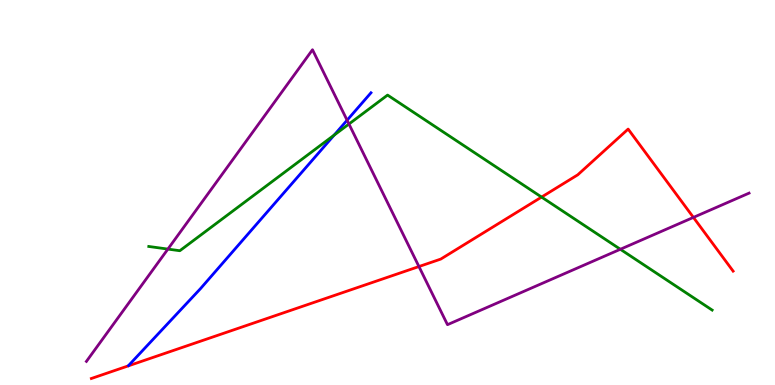[{'lines': ['blue', 'red'], 'intersections': []}, {'lines': ['green', 'red'], 'intersections': [{'x': 6.99, 'y': 4.88}]}, {'lines': ['purple', 'red'], 'intersections': [{'x': 5.41, 'y': 3.08}, {'x': 8.95, 'y': 4.35}]}, {'lines': ['blue', 'green'], 'intersections': [{'x': 4.31, 'y': 6.49}]}, {'lines': ['blue', 'purple'], 'intersections': [{'x': 4.48, 'y': 6.88}]}, {'lines': ['green', 'purple'], 'intersections': [{'x': 2.17, 'y': 3.53}, {'x': 4.5, 'y': 6.78}, {'x': 8.0, 'y': 3.53}]}]